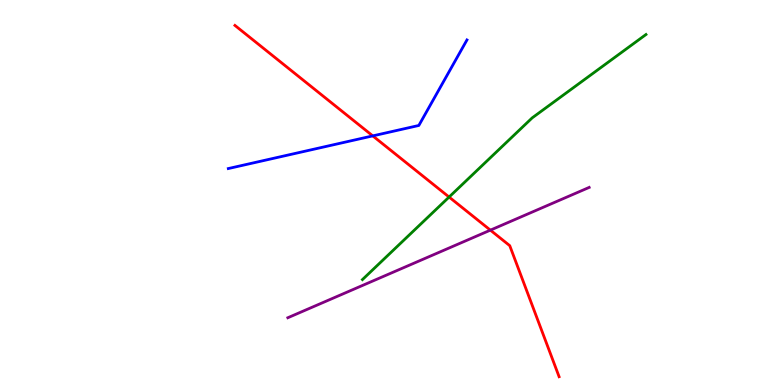[{'lines': ['blue', 'red'], 'intersections': [{'x': 4.81, 'y': 6.47}]}, {'lines': ['green', 'red'], 'intersections': [{'x': 5.79, 'y': 4.88}]}, {'lines': ['purple', 'red'], 'intersections': [{'x': 6.33, 'y': 4.02}]}, {'lines': ['blue', 'green'], 'intersections': []}, {'lines': ['blue', 'purple'], 'intersections': []}, {'lines': ['green', 'purple'], 'intersections': []}]